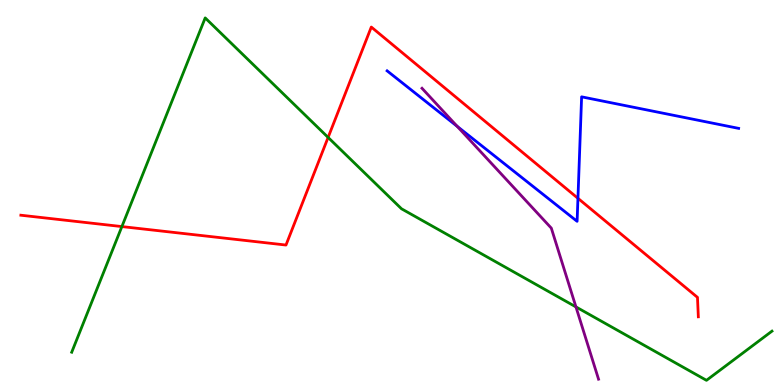[{'lines': ['blue', 'red'], 'intersections': [{'x': 7.46, 'y': 4.85}]}, {'lines': ['green', 'red'], 'intersections': [{'x': 1.57, 'y': 4.11}, {'x': 4.23, 'y': 6.43}]}, {'lines': ['purple', 'red'], 'intersections': []}, {'lines': ['blue', 'green'], 'intersections': []}, {'lines': ['blue', 'purple'], 'intersections': [{'x': 5.9, 'y': 6.72}]}, {'lines': ['green', 'purple'], 'intersections': [{'x': 7.43, 'y': 2.03}]}]